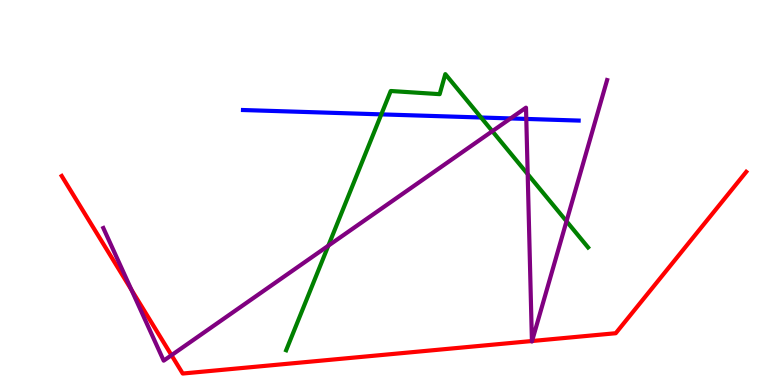[{'lines': ['blue', 'red'], 'intersections': []}, {'lines': ['green', 'red'], 'intersections': []}, {'lines': ['purple', 'red'], 'intersections': [{'x': 1.7, 'y': 2.47}, {'x': 2.21, 'y': 0.774}, {'x': 6.86, 'y': 1.14}, {'x': 6.87, 'y': 1.14}]}, {'lines': ['blue', 'green'], 'intersections': [{'x': 4.92, 'y': 7.03}, {'x': 6.21, 'y': 6.95}]}, {'lines': ['blue', 'purple'], 'intersections': [{'x': 6.59, 'y': 6.92}, {'x': 6.79, 'y': 6.91}]}, {'lines': ['green', 'purple'], 'intersections': [{'x': 4.24, 'y': 3.62}, {'x': 6.35, 'y': 6.59}, {'x': 6.81, 'y': 5.48}, {'x': 7.31, 'y': 4.25}]}]